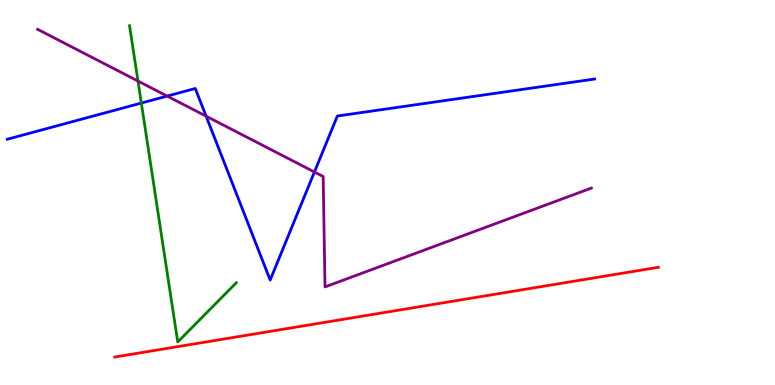[{'lines': ['blue', 'red'], 'intersections': []}, {'lines': ['green', 'red'], 'intersections': []}, {'lines': ['purple', 'red'], 'intersections': []}, {'lines': ['blue', 'green'], 'intersections': [{'x': 1.82, 'y': 7.32}]}, {'lines': ['blue', 'purple'], 'intersections': [{'x': 2.16, 'y': 7.5}, {'x': 2.66, 'y': 6.98}, {'x': 4.06, 'y': 5.53}]}, {'lines': ['green', 'purple'], 'intersections': [{'x': 1.78, 'y': 7.89}]}]